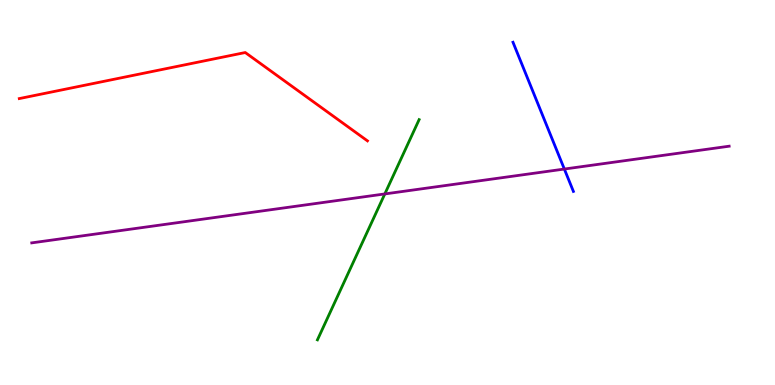[{'lines': ['blue', 'red'], 'intersections': []}, {'lines': ['green', 'red'], 'intersections': []}, {'lines': ['purple', 'red'], 'intersections': []}, {'lines': ['blue', 'green'], 'intersections': []}, {'lines': ['blue', 'purple'], 'intersections': [{'x': 7.28, 'y': 5.61}]}, {'lines': ['green', 'purple'], 'intersections': [{'x': 4.97, 'y': 4.96}]}]